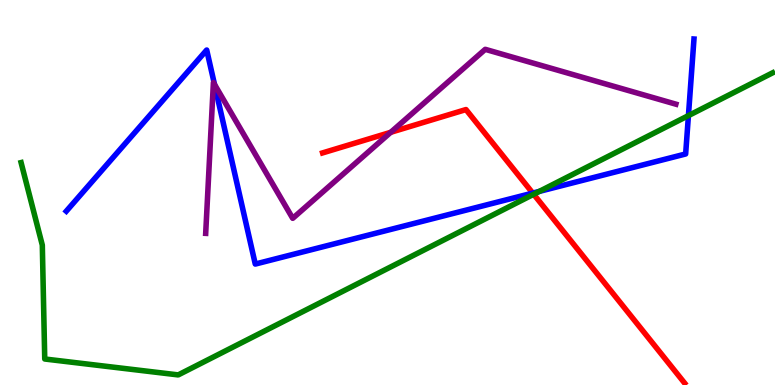[{'lines': ['blue', 'red'], 'intersections': [{'x': 6.87, 'y': 4.98}]}, {'lines': ['green', 'red'], 'intersections': [{'x': 6.89, 'y': 4.95}]}, {'lines': ['purple', 'red'], 'intersections': [{'x': 5.04, 'y': 6.56}]}, {'lines': ['blue', 'green'], 'intersections': [{'x': 6.96, 'y': 5.03}, {'x': 8.88, 'y': 7.0}]}, {'lines': ['blue', 'purple'], 'intersections': [{'x': 2.77, 'y': 7.81}]}, {'lines': ['green', 'purple'], 'intersections': []}]